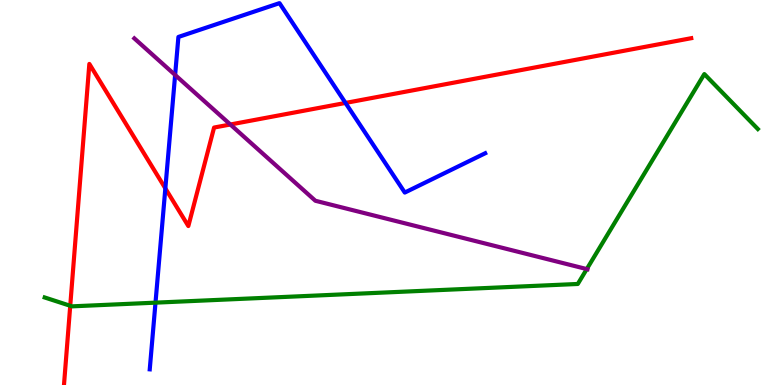[{'lines': ['blue', 'red'], 'intersections': [{'x': 2.13, 'y': 5.11}, {'x': 4.46, 'y': 7.33}]}, {'lines': ['green', 'red'], 'intersections': [{'x': 0.906, 'y': 2.06}]}, {'lines': ['purple', 'red'], 'intersections': [{'x': 2.97, 'y': 6.77}]}, {'lines': ['blue', 'green'], 'intersections': [{'x': 2.01, 'y': 2.14}]}, {'lines': ['blue', 'purple'], 'intersections': [{'x': 2.26, 'y': 8.05}]}, {'lines': ['green', 'purple'], 'intersections': [{'x': 7.57, 'y': 3.01}]}]